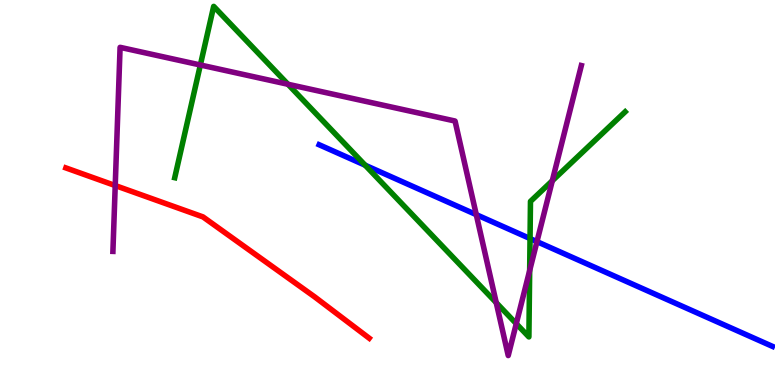[{'lines': ['blue', 'red'], 'intersections': []}, {'lines': ['green', 'red'], 'intersections': []}, {'lines': ['purple', 'red'], 'intersections': [{'x': 1.49, 'y': 5.18}]}, {'lines': ['blue', 'green'], 'intersections': [{'x': 4.71, 'y': 5.71}, {'x': 6.84, 'y': 3.8}]}, {'lines': ['blue', 'purple'], 'intersections': [{'x': 6.15, 'y': 4.42}, {'x': 6.93, 'y': 3.72}]}, {'lines': ['green', 'purple'], 'intersections': [{'x': 2.59, 'y': 8.31}, {'x': 3.72, 'y': 7.81}, {'x': 6.4, 'y': 2.14}, {'x': 6.66, 'y': 1.59}, {'x': 6.83, 'y': 2.97}, {'x': 7.13, 'y': 5.31}]}]